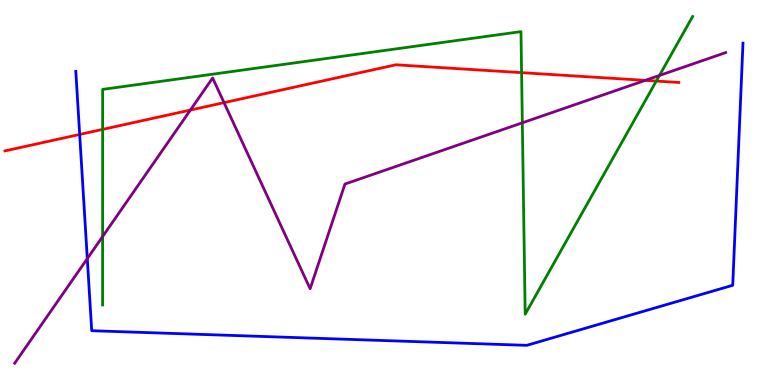[{'lines': ['blue', 'red'], 'intersections': [{'x': 1.03, 'y': 6.51}]}, {'lines': ['green', 'red'], 'intersections': [{'x': 1.32, 'y': 6.64}, {'x': 6.73, 'y': 8.11}, {'x': 8.47, 'y': 7.89}]}, {'lines': ['purple', 'red'], 'intersections': [{'x': 2.46, 'y': 7.14}, {'x': 2.89, 'y': 7.33}, {'x': 8.33, 'y': 7.91}]}, {'lines': ['blue', 'green'], 'intersections': []}, {'lines': ['blue', 'purple'], 'intersections': [{'x': 1.13, 'y': 3.28}]}, {'lines': ['green', 'purple'], 'intersections': [{'x': 1.32, 'y': 3.86}, {'x': 6.74, 'y': 6.81}, {'x': 8.51, 'y': 8.04}]}]